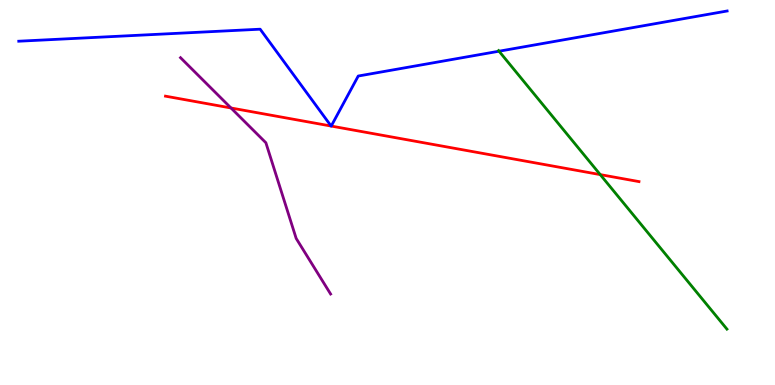[{'lines': ['blue', 'red'], 'intersections': [{'x': 4.27, 'y': 6.73}, {'x': 4.27, 'y': 6.73}]}, {'lines': ['green', 'red'], 'intersections': [{'x': 7.74, 'y': 5.46}]}, {'lines': ['purple', 'red'], 'intersections': [{'x': 2.98, 'y': 7.2}]}, {'lines': ['blue', 'green'], 'intersections': [{'x': 6.44, 'y': 8.67}]}, {'lines': ['blue', 'purple'], 'intersections': []}, {'lines': ['green', 'purple'], 'intersections': []}]